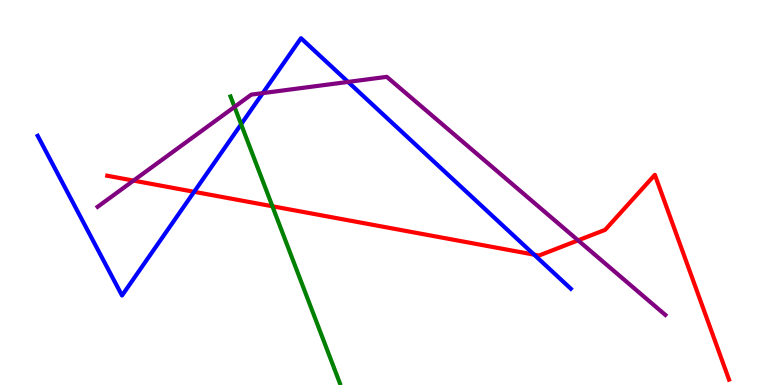[{'lines': ['blue', 'red'], 'intersections': [{'x': 2.51, 'y': 5.02}, {'x': 6.89, 'y': 3.39}]}, {'lines': ['green', 'red'], 'intersections': [{'x': 3.51, 'y': 4.64}]}, {'lines': ['purple', 'red'], 'intersections': [{'x': 1.72, 'y': 5.31}, {'x': 7.46, 'y': 3.76}]}, {'lines': ['blue', 'green'], 'intersections': [{'x': 3.11, 'y': 6.77}]}, {'lines': ['blue', 'purple'], 'intersections': [{'x': 3.39, 'y': 7.58}, {'x': 4.49, 'y': 7.87}]}, {'lines': ['green', 'purple'], 'intersections': [{'x': 3.03, 'y': 7.22}]}]